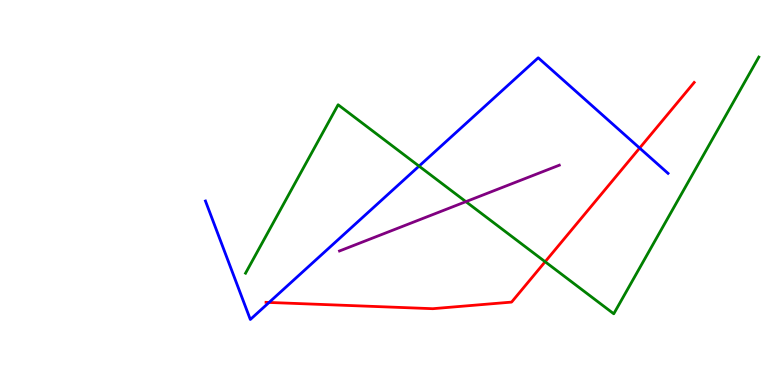[{'lines': ['blue', 'red'], 'intersections': [{'x': 3.47, 'y': 2.14}, {'x': 8.25, 'y': 6.15}]}, {'lines': ['green', 'red'], 'intersections': [{'x': 7.03, 'y': 3.2}]}, {'lines': ['purple', 'red'], 'intersections': []}, {'lines': ['blue', 'green'], 'intersections': [{'x': 5.41, 'y': 5.68}]}, {'lines': ['blue', 'purple'], 'intersections': []}, {'lines': ['green', 'purple'], 'intersections': [{'x': 6.01, 'y': 4.76}]}]